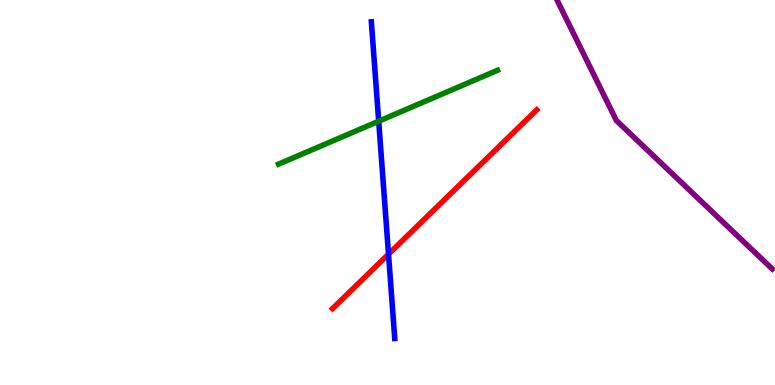[{'lines': ['blue', 'red'], 'intersections': [{'x': 5.01, 'y': 3.4}]}, {'lines': ['green', 'red'], 'intersections': []}, {'lines': ['purple', 'red'], 'intersections': []}, {'lines': ['blue', 'green'], 'intersections': [{'x': 4.89, 'y': 6.85}]}, {'lines': ['blue', 'purple'], 'intersections': []}, {'lines': ['green', 'purple'], 'intersections': []}]